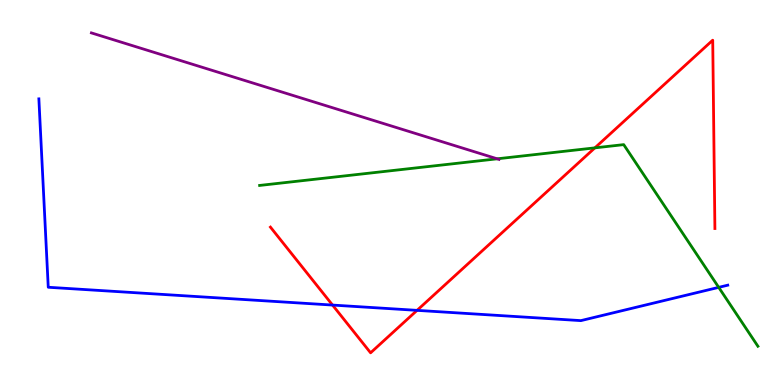[{'lines': ['blue', 'red'], 'intersections': [{'x': 4.29, 'y': 2.08}, {'x': 5.38, 'y': 1.94}]}, {'lines': ['green', 'red'], 'intersections': [{'x': 7.68, 'y': 6.16}]}, {'lines': ['purple', 'red'], 'intersections': []}, {'lines': ['blue', 'green'], 'intersections': [{'x': 9.27, 'y': 2.54}]}, {'lines': ['blue', 'purple'], 'intersections': []}, {'lines': ['green', 'purple'], 'intersections': [{'x': 6.42, 'y': 5.88}]}]